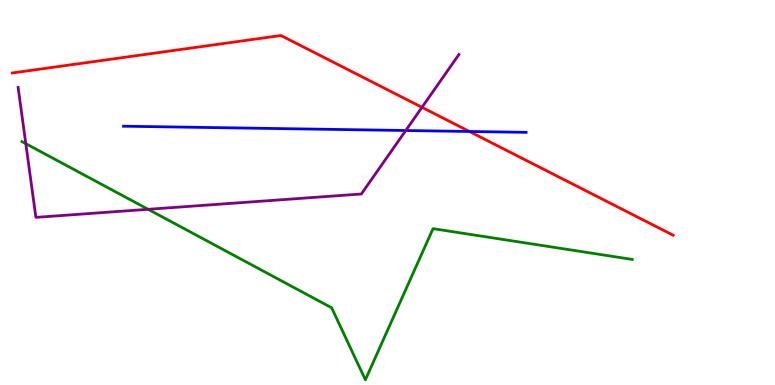[{'lines': ['blue', 'red'], 'intersections': [{'x': 6.06, 'y': 6.58}]}, {'lines': ['green', 'red'], 'intersections': []}, {'lines': ['purple', 'red'], 'intersections': [{'x': 5.44, 'y': 7.21}]}, {'lines': ['blue', 'green'], 'intersections': []}, {'lines': ['blue', 'purple'], 'intersections': [{'x': 5.24, 'y': 6.61}]}, {'lines': ['green', 'purple'], 'intersections': [{'x': 0.333, 'y': 6.27}, {'x': 1.91, 'y': 4.56}]}]